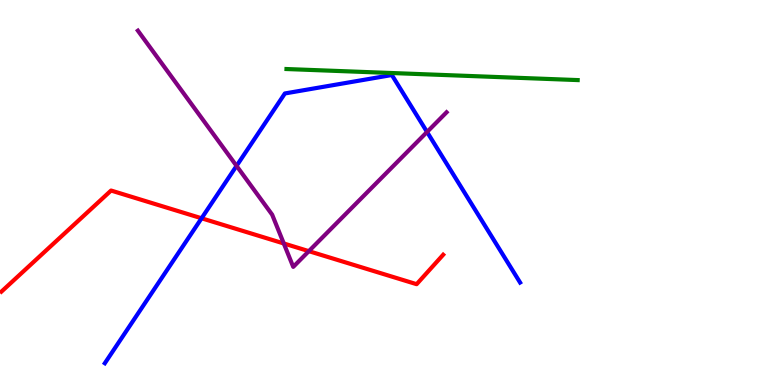[{'lines': ['blue', 'red'], 'intersections': [{'x': 2.6, 'y': 4.33}]}, {'lines': ['green', 'red'], 'intersections': []}, {'lines': ['purple', 'red'], 'intersections': [{'x': 3.66, 'y': 3.68}, {'x': 3.99, 'y': 3.48}]}, {'lines': ['blue', 'green'], 'intersections': []}, {'lines': ['blue', 'purple'], 'intersections': [{'x': 3.05, 'y': 5.69}, {'x': 5.51, 'y': 6.57}]}, {'lines': ['green', 'purple'], 'intersections': []}]